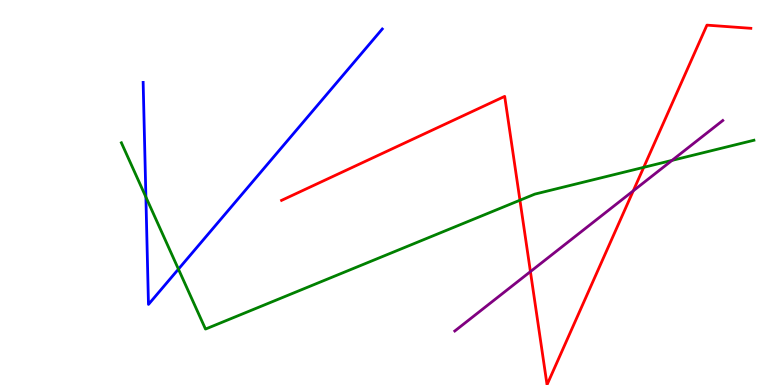[{'lines': ['blue', 'red'], 'intersections': []}, {'lines': ['green', 'red'], 'intersections': [{'x': 6.71, 'y': 4.8}, {'x': 8.31, 'y': 5.65}]}, {'lines': ['purple', 'red'], 'intersections': [{'x': 6.84, 'y': 2.95}, {'x': 8.17, 'y': 5.04}]}, {'lines': ['blue', 'green'], 'intersections': [{'x': 1.88, 'y': 4.88}, {'x': 2.3, 'y': 3.01}]}, {'lines': ['blue', 'purple'], 'intersections': []}, {'lines': ['green', 'purple'], 'intersections': [{'x': 8.67, 'y': 5.83}]}]